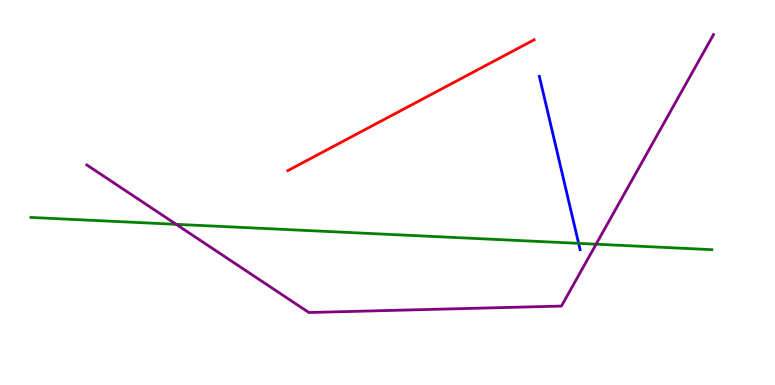[{'lines': ['blue', 'red'], 'intersections': []}, {'lines': ['green', 'red'], 'intersections': []}, {'lines': ['purple', 'red'], 'intersections': []}, {'lines': ['blue', 'green'], 'intersections': [{'x': 7.47, 'y': 3.68}]}, {'lines': ['blue', 'purple'], 'intersections': []}, {'lines': ['green', 'purple'], 'intersections': [{'x': 2.27, 'y': 4.17}, {'x': 7.69, 'y': 3.66}]}]